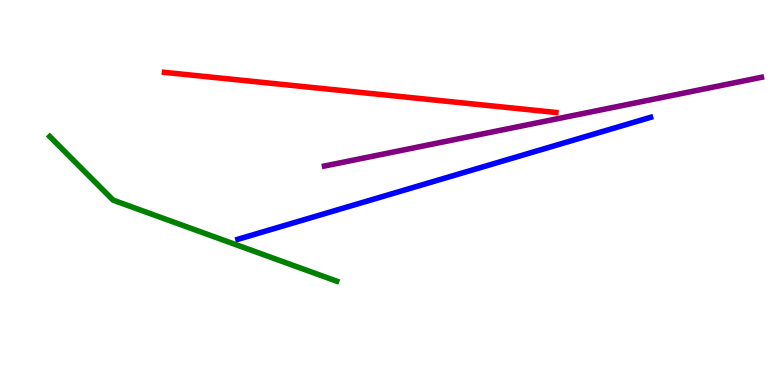[{'lines': ['blue', 'red'], 'intersections': []}, {'lines': ['green', 'red'], 'intersections': []}, {'lines': ['purple', 'red'], 'intersections': []}, {'lines': ['blue', 'green'], 'intersections': []}, {'lines': ['blue', 'purple'], 'intersections': []}, {'lines': ['green', 'purple'], 'intersections': []}]